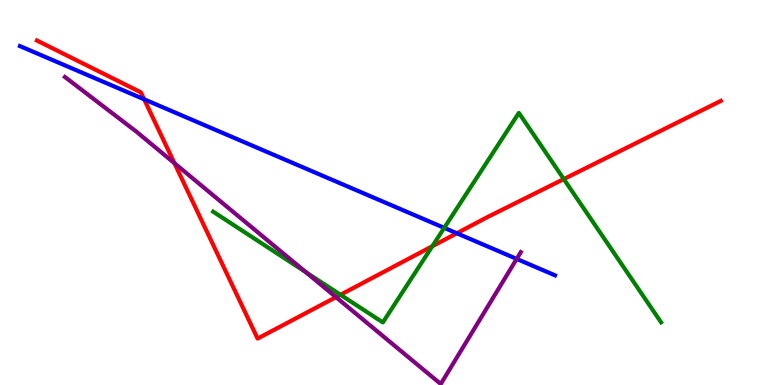[{'lines': ['blue', 'red'], 'intersections': [{'x': 1.86, 'y': 7.42}, {'x': 5.89, 'y': 3.94}]}, {'lines': ['green', 'red'], 'intersections': [{'x': 4.39, 'y': 2.34}, {'x': 5.58, 'y': 3.6}, {'x': 7.27, 'y': 5.35}]}, {'lines': ['purple', 'red'], 'intersections': [{'x': 2.25, 'y': 5.76}, {'x': 4.34, 'y': 2.28}]}, {'lines': ['blue', 'green'], 'intersections': [{'x': 5.73, 'y': 4.08}]}, {'lines': ['blue', 'purple'], 'intersections': [{'x': 6.67, 'y': 3.28}]}, {'lines': ['green', 'purple'], 'intersections': [{'x': 3.95, 'y': 2.93}]}]